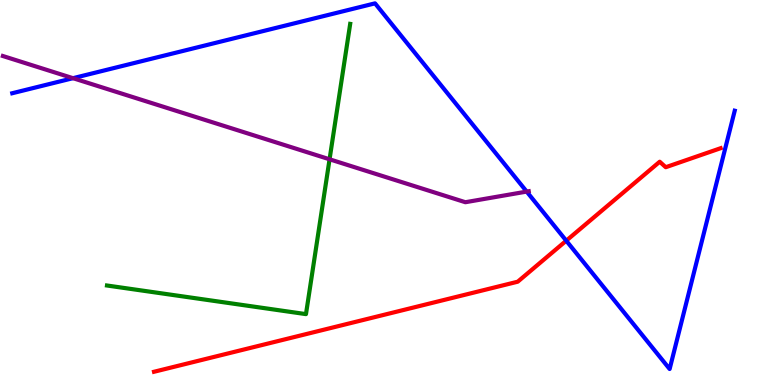[{'lines': ['blue', 'red'], 'intersections': [{'x': 7.31, 'y': 3.75}]}, {'lines': ['green', 'red'], 'intersections': []}, {'lines': ['purple', 'red'], 'intersections': []}, {'lines': ['blue', 'green'], 'intersections': []}, {'lines': ['blue', 'purple'], 'intersections': [{'x': 0.942, 'y': 7.97}, {'x': 6.8, 'y': 5.02}]}, {'lines': ['green', 'purple'], 'intersections': [{'x': 4.25, 'y': 5.86}]}]